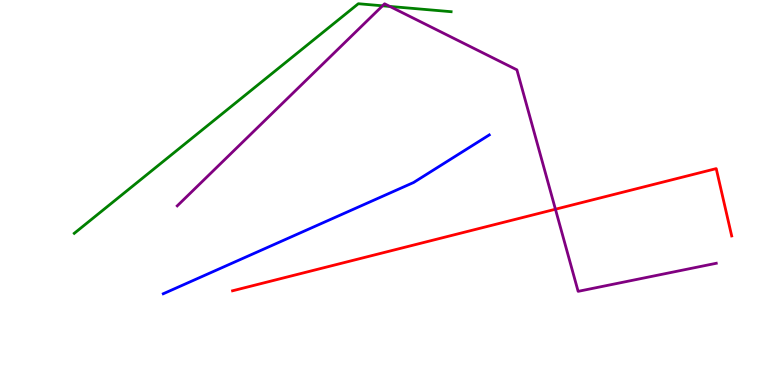[{'lines': ['blue', 'red'], 'intersections': []}, {'lines': ['green', 'red'], 'intersections': []}, {'lines': ['purple', 'red'], 'intersections': [{'x': 7.17, 'y': 4.57}]}, {'lines': ['blue', 'green'], 'intersections': []}, {'lines': ['blue', 'purple'], 'intersections': []}, {'lines': ['green', 'purple'], 'intersections': [{'x': 4.94, 'y': 9.85}, {'x': 5.03, 'y': 9.83}]}]